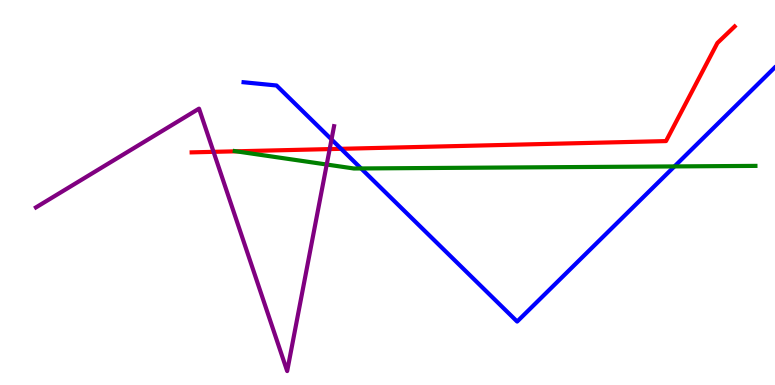[{'lines': ['blue', 'red'], 'intersections': [{'x': 4.4, 'y': 6.13}]}, {'lines': ['green', 'red'], 'intersections': [{'x': 3.05, 'y': 6.07}]}, {'lines': ['purple', 'red'], 'intersections': [{'x': 2.76, 'y': 6.06}, {'x': 4.25, 'y': 6.13}]}, {'lines': ['blue', 'green'], 'intersections': [{'x': 4.66, 'y': 5.62}, {'x': 8.7, 'y': 5.68}]}, {'lines': ['blue', 'purple'], 'intersections': [{'x': 4.28, 'y': 6.38}]}, {'lines': ['green', 'purple'], 'intersections': [{'x': 4.22, 'y': 5.73}]}]